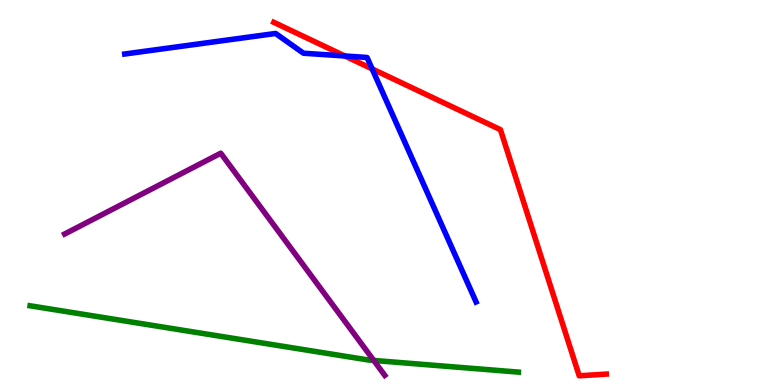[{'lines': ['blue', 'red'], 'intersections': [{'x': 4.45, 'y': 8.55}, {'x': 4.8, 'y': 8.21}]}, {'lines': ['green', 'red'], 'intersections': []}, {'lines': ['purple', 'red'], 'intersections': []}, {'lines': ['blue', 'green'], 'intersections': []}, {'lines': ['blue', 'purple'], 'intersections': []}, {'lines': ['green', 'purple'], 'intersections': [{'x': 4.82, 'y': 0.638}]}]